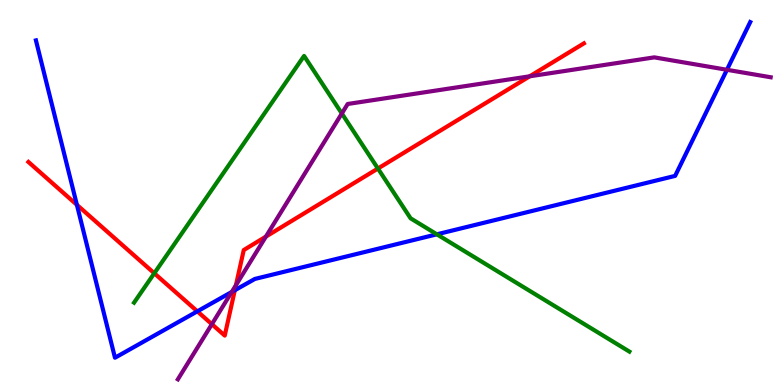[{'lines': ['blue', 'red'], 'intersections': [{'x': 0.992, 'y': 4.68}, {'x': 2.55, 'y': 1.91}, {'x': 3.03, 'y': 2.46}]}, {'lines': ['green', 'red'], 'intersections': [{'x': 1.99, 'y': 2.9}, {'x': 4.88, 'y': 5.62}]}, {'lines': ['purple', 'red'], 'intersections': [{'x': 2.73, 'y': 1.58}, {'x': 3.04, 'y': 2.59}, {'x': 3.43, 'y': 3.85}, {'x': 6.83, 'y': 8.02}]}, {'lines': ['blue', 'green'], 'intersections': [{'x': 5.64, 'y': 3.91}]}, {'lines': ['blue', 'purple'], 'intersections': [{'x': 2.99, 'y': 2.42}, {'x': 9.38, 'y': 8.19}]}, {'lines': ['green', 'purple'], 'intersections': [{'x': 4.41, 'y': 7.05}]}]